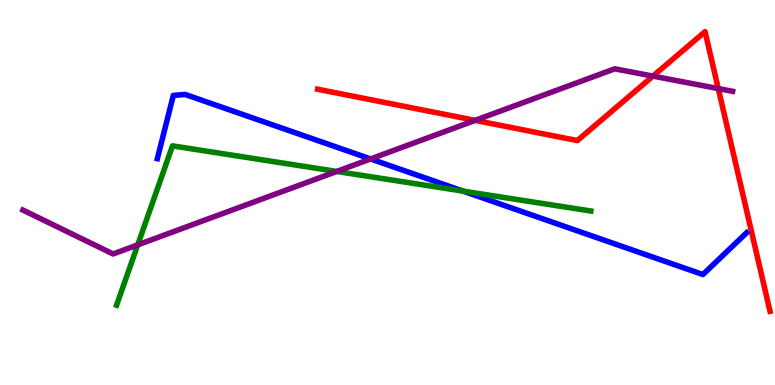[{'lines': ['blue', 'red'], 'intersections': []}, {'lines': ['green', 'red'], 'intersections': []}, {'lines': ['purple', 'red'], 'intersections': [{'x': 6.13, 'y': 6.87}, {'x': 8.43, 'y': 8.02}, {'x': 9.27, 'y': 7.7}]}, {'lines': ['blue', 'green'], 'intersections': [{'x': 5.98, 'y': 5.04}]}, {'lines': ['blue', 'purple'], 'intersections': [{'x': 4.78, 'y': 5.87}]}, {'lines': ['green', 'purple'], 'intersections': [{'x': 1.78, 'y': 3.64}, {'x': 4.34, 'y': 5.55}]}]